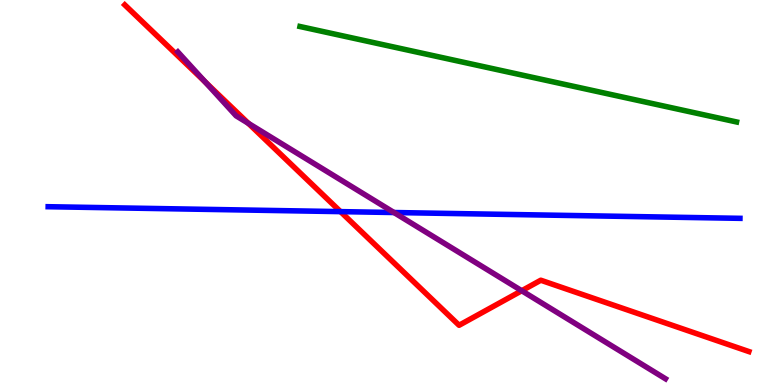[{'lines': ['blue', 'red'], 'intersections': [{'x': 4.39, 'y': 4.5}]}, {'lines': ['green', 'red'], 'intersections': []}, {'lines': ['purple', 'red'], 'intersections': [{'x': 2.65, 'y': 7.87}, {'x': 3.2, 'y': 6.8}, {'x': 6.73, 'y': 2.45}]}, {'lines': ['blue', 'green'], 'intersections': []}, {'lines': ['blue', 'purple'], 'intersections': [{'x': 5.08, 'y': 4.48}]}, {'lines': ['green', 'purple'], 'intersections': []}]